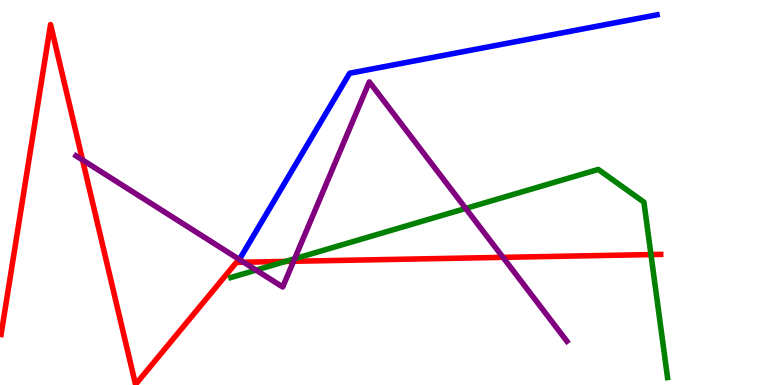[{'lines': ['blue', 'red'], 'intersections': []}, {'lines': ['green', 'red'], 'intersections': [{'x': 3.68, 'y': 3.21}, {'x': 8.4, 'y': 3.39}]}, {'lines': ['purple', 'red'], 'intersections': [{'x': 1.06, 'y': 5.85}, {'x': 3.14, 'y': 3.19}, {'x': 3.79, 'y': 3.21}, {'x': 6.49, 'y': 3.32}]}, {'lines': ['blue', 'green'], 'intersections': []}, {'lines': ['blue', 'purple'], 'intersections': []}, {'lines': ['green', 'purple'], 'intersections': [{'x': 3.3, 'y': 2.98}, {'x': 3.8, 'y': 3.28}, {'x': 6.01, 'y': 4.59}]}]